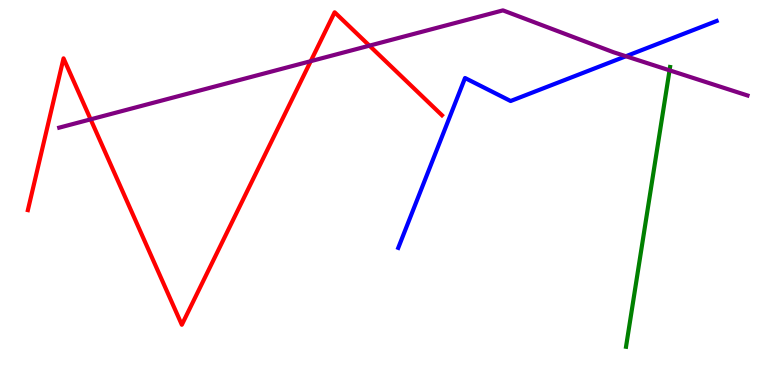[{'lines': ['blue', 'red'], 'intersections': []}, {'lines': ['green', 'red'], 'intersections': []}, {'lines': ['purple', 'red'], 'intersections': [{'x': 1.17, 'y': 6.9}, {'x': 4.01, 'y': 8.41}, {'x': 4.77, 'y': 8.81}]}, {'lines': ['blue', 'green'], 'intersections': []}, {'lines': ['blue', 'purple'], 'intersections': [{'x': 8.08, 'y': 8.54}]}, {'lines': ['green', 'purple'], 'intersections': [{'x': 8.64, 'y': 8.17}]}]